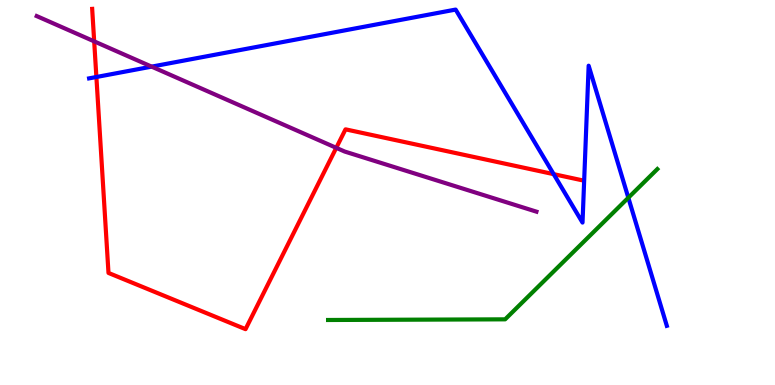[{'lines': ['blue', 'red'], 'intersections': [{'x': 1.24, 'y': 8.0}, {'x': 7.14, 'y': 5.48}]}, {'lines': ['green', 'red'], 'intersections': []}, {'lines': ['purple', 'red'], 'intersections': [{'x': 1.22, 'y': 8.93}, {'x': 4.34, 'y': 6.16}]}, {'lines': ['blue', 'green'], 'intersections': [{'x': 8.11, 'y': 4.86}]}, {'lines': ['blue', 'purple'], 'intersections': [{'x': 1.96, 'y': 8.27}]}, {'lines': ['green', 'purple'], 'intersections': []}]